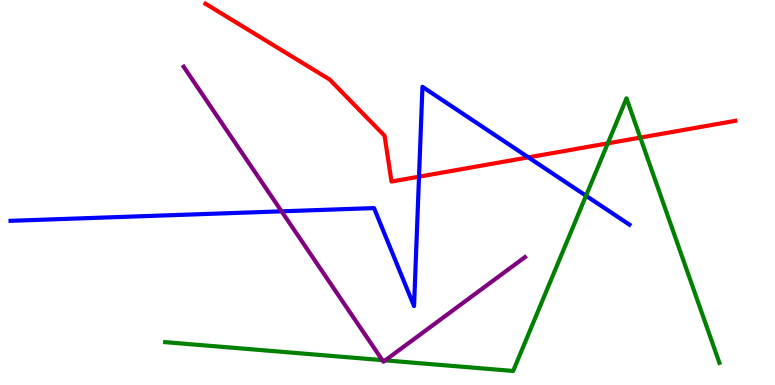[{'lines': ['blue', 'red'], 'intersections': [{'x': 5.41, 'y': 5.41}, {'x': 6.82, 'y': 5.91}]}, {'lines': ['green', 'red'], 'intersections': [{'x': 7.84, 'y': 6.28}, {'x': 8.26, 'y': 6.43}]}, {'lines': ['purple', 'red'], 'intersections': []}, {'lines': ['blue', 'green'], 'intersections': [{'x': 7.56, 'y': 4.92}]}, {'lines': ['blue', 'purple'], 'intersections': [{'x': 3.63, 'y': 4.51}]}, {'lines': ['green', 'purple'], 'intersections': [{'x': 4.93, 'y': 0.646}, {'x': 4.97, 'y': 0.64}]}]